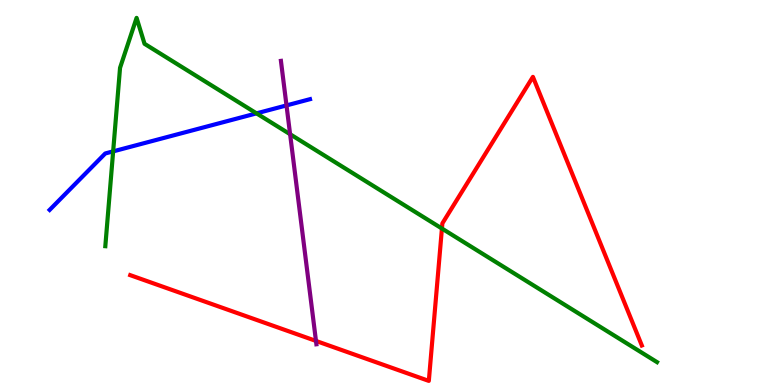[{'lines': ['blue', 'red'], 'intersections': []}, {'lines': ['green', 'red'], 'intersections': [{'x': 5.7, 'y': 4.06}]}, {'lines': ['purple', 'red'], 'intersections': [{'x': 4.08, 'y': 1.14}]}, {'lines': ['blue', 'green'], 'intersections': [{'x': 1.46, 'y': 6.07}, {'x': 3.31, 'y': 7.06}]}, {'lines': ['blue', 'purple'], 'intersections': [{'x': 3.7, 'y': 7.26}]}, {'lines': ['green', 'purple'], 'intersections': [{'x': 3.74, 'y': 6.51}]}]